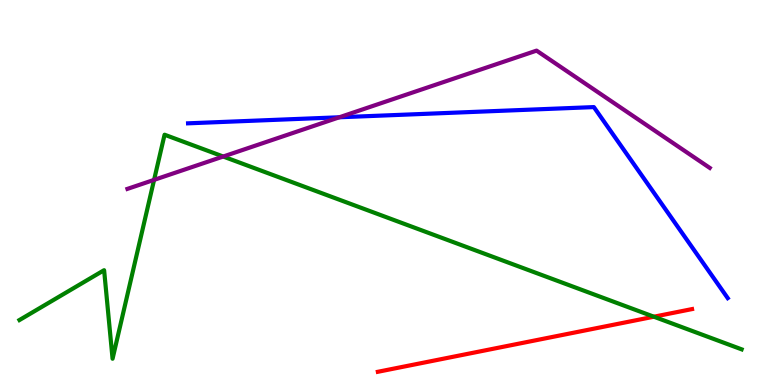[{'lines': ['blue', 'red'], 'intersections': []}, {'lines': ['green', 'red'], 'intersections': [{'x': 8.44, 'y': 1.77}]}, {'lines': ['purple', 'red'], 'intersections': []}, {'lines': ['blue', 'green'], 'intersections': []}, {'lines': ['blue', 'purple'], 'intersections': [{'x': 4.38, 'y': 6.95}]}, {'lines': ['green', 'purple'], 'intersections': [{'x': 1.99, 'y': 5.33}, {'x': 2.88, 'y': 5.93}]}]